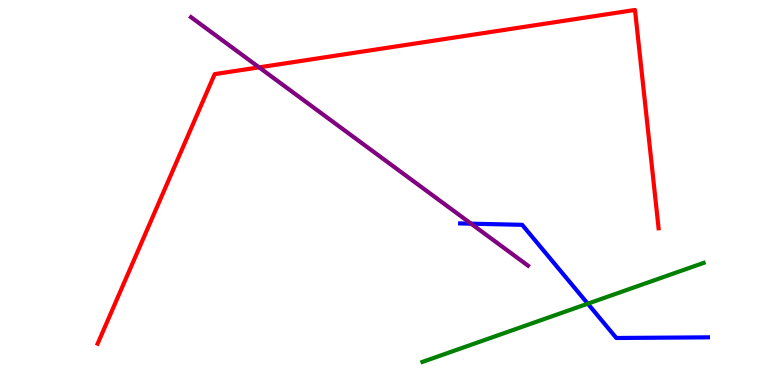[{'lines': ['blue', 'red'], 'intersections': []}, {'lines': ['green', 'red'], 'intersections': []}, {'lines': ['purple', 'red'], 'intersections': [{'x': 3.34, 'y': 8.25}]}, {'lines': ['blue', 'green'], 'intersections': [{'x': 7.58, 'y': 2.11}]}, {'lines': ['blue', 'purple'], 'intersections': [{'x': 6.08, 'y': 4.19}]}, {'lines': ['green', 'purple'], 'intersections': []}]